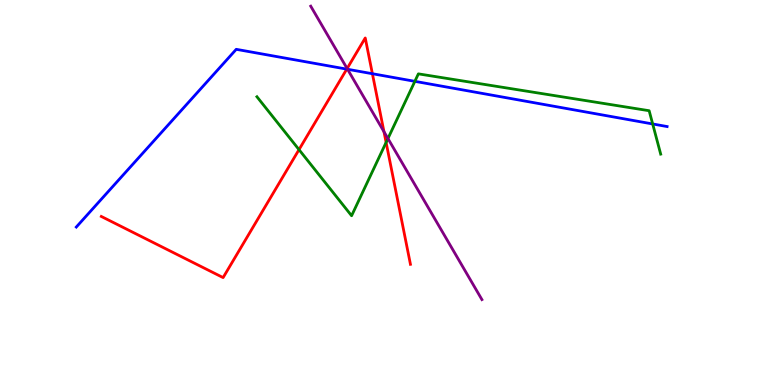[{'lines': ['blue', 'red'], 'intersections': [{'x': 4.47, 'y': 8.2}, {'x': 4.81, 'y': 8.09}]}, {'lines': ['green', 'red'], 'intersections': [{'x': 3.86, 'y': 6.11}, {'x': 4.98, 'y': 6.3}]}, {'lines': ['purple', 'red'], 'intersections': [{'x': 4.48, 'y': 8.22}, {'x': 4.95, 'y': 6.58}]}, {'lines': ['blue', 'green'], 'intersections': [{'x': 5.35, 'y': 7.89}, {'x': 8.42, 'y': 6.78}]}, {'lines': ['blue', 'purple'], 'intersections': [{'x': 4.48, 'y': 8.2}]}, {'lines': ['green', 'purple'], 'intersections': [{'x': 5.01, 'y': 6.4}]}]